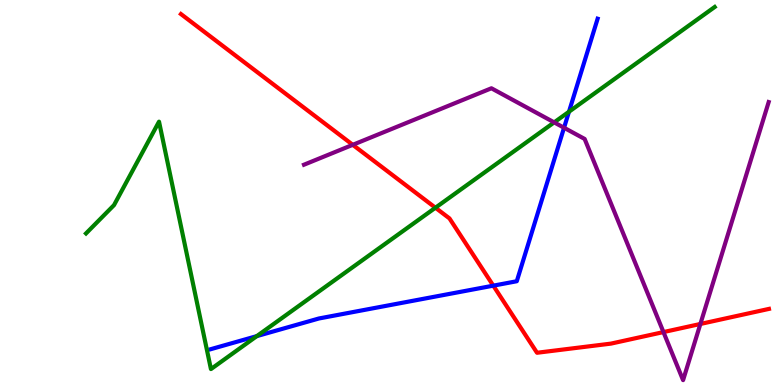[{'lines': ['blue', 'red'], 'intersections': [{'x': 6.37, 'y': 2.58}]}, {'lines': ['green', 'red'], 'intersections': [{'x': 5.62, 'y': 4.6}]}, {'lines': ['purple', 'red'], 'intersections': [{'x': 4.55, 'y': 6.24}, {'x': 8.56, 'y': 1.37}, {'x': 9.04, 'y': 1.59}]}, {'lines': ['blue', 'green'], 'intersections': [{'x': 3.31, 'y': 1.27}, {'x': 7.34, 'y': 7.1}]}, {'lines': ['blue', 'purple'], 'intersections': [{'x': 7.28, 'y': 6.68}]}, {'lines': ['green', 'purple'], 'intersections': [{'x': 7.15, 'y': 6.82}]}]